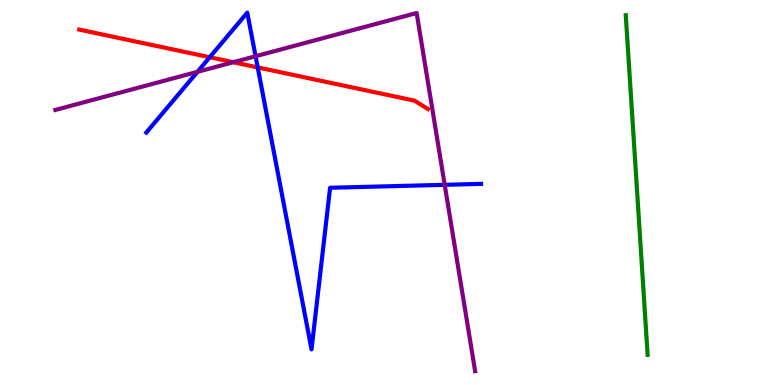[{'lines': ['blue', 'red'], 'intersections': [{'x': 2.71, 'y': 8.51}, {'x': 3.33, 'y': 8.25}]}, {'lines': ['green', 'red'], 'intersections': []}, {'lines': ['purple', 'red'], 'intersections': [{'x': 3.01, 'y': 8.38}]}, {'lines': ['blue', 'green'], 'intersections': []}, {'lines': ['blue', 'purple'], 'intersections': [{'x': 2.55, 'y': 8.13}, {'x': 3.3, 'y': 8.54}, {'x': 5.74, 'y': 5.2}]}, {'lines': ['green', 'purple'], 'intersections': []}]